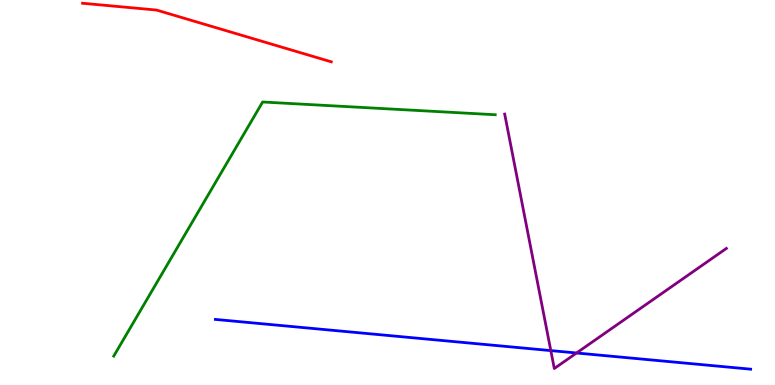[{'lines': ['blue', 'red'], 'intersections': []}, {'lines': ['green', 'red'], 'intersections': []}, {'lines': ['purple', 'red'], 'intersections': []}, {'lines': ['blue', 'green'], 'intersections': []}, {'lines': ['blue', 'purple'], 'intersections': [{'x': 7.11, 'y': 0.893}, {'x': 7.44, 'y': 0.831}]}, {'lines': ['green', 'purple'], 'intersections': []}]